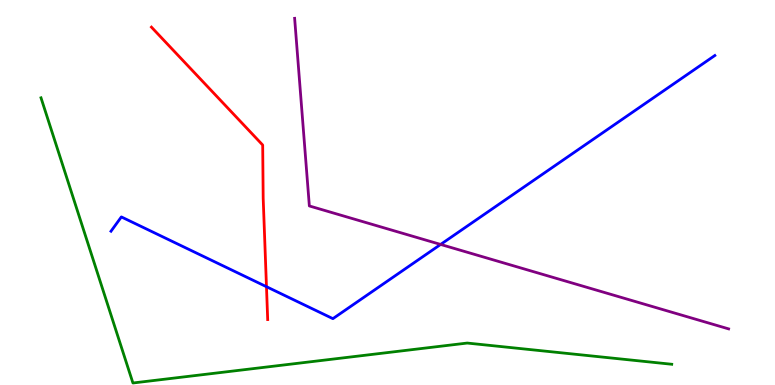[{'lines': ['blue', 'red'], 'intersections': [{'x': 3.44, 'y': 2.55}]}, {'lines': ['green', 'red'], 'intersections': []}, {'lines': ['purple', 'red'], 'intersections': []}, {'lines': ['blue', 'green'], 'intersections': []}, {'lines': ['blue', 'purple'], 'intersections': [{'x': 5.69, 'y': 3.65}]}, {'lines': ['green', 'purple'], 'intersections': []}]